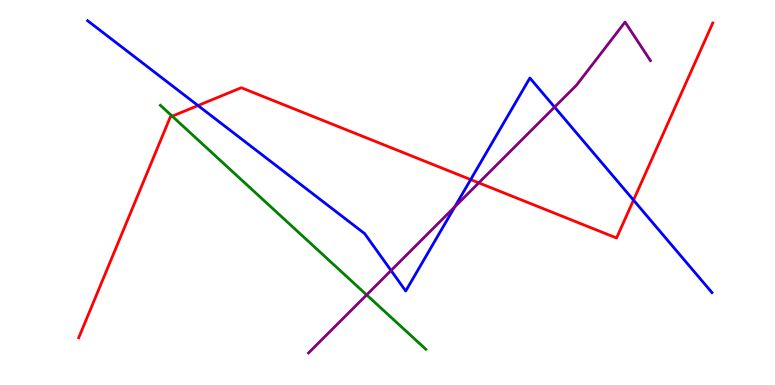[{'lines': ['blue', 'red'], 'intersections': [{'x': 2.55, 'y': 7.26}, {'x': 6.07, 'y': 5.34}, {'x': 8.17, 'y': 4.8}]}, {'lines': ['green', 'red'], 'intersections': [{'x': 2.22, 'y': 6.98}]}, {'lines': ['purple', 'red'], 'intersections': [{'x': 6.18, 'y': 5.25}]}, {'lines': ['blue', 'green'], 'intersections': []}, {'lines': ['blue', 'purple'], 'intersections': [{'x': 5.05, 'y': 2.97}, {'x': 5.87, 'y': 4.63}, {'x': 7.16, 'y': 7.22}]}, {'lines': ['green', 'purple'], 'intersections': [{'x': 4.73, 'y': 2.34}]}]